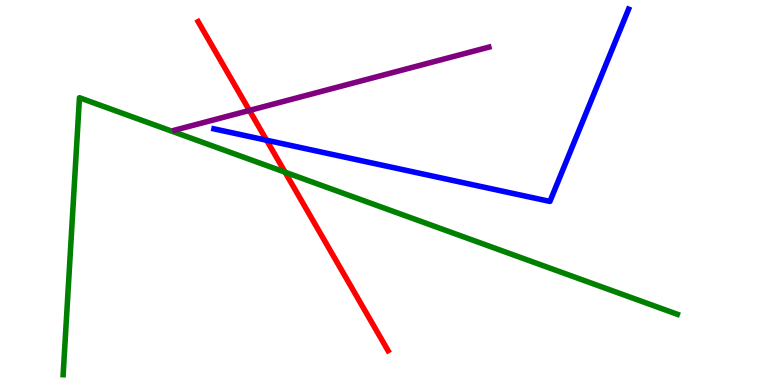[{'lines': ['blue', 'red'], 'intersections': [{'x': 3.44, 'y': 6.36}]}, {'lines': ['green', 'red'], 'intersections': [{'x': 3.68, 'y': 5.53}]}, {'lines': ['purple', 'red'], 'intersections': [{'x': 3.22, 'y': 7.13}]}, {'lines': ['blue', 'green'], 'intersections': []}, {'lines': ['blue', 'purple'], 'intersections': []}, {'lines': ['green', 'purple'], 'intersections': []}]